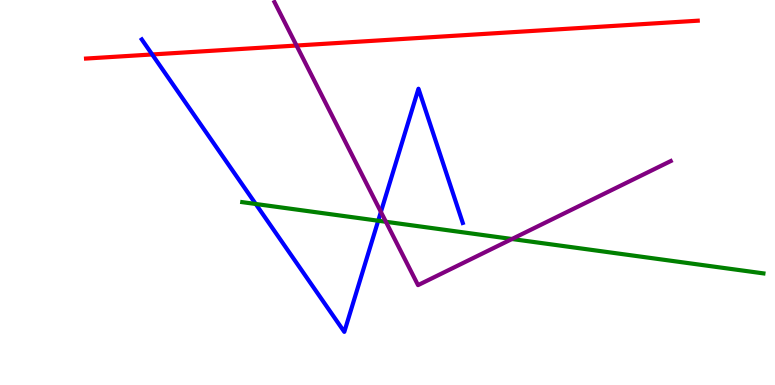[{'lines': ['blue', 'red'], 'intersections': [{'x': 1.96, 'y': 8.59}]}, {'lines': ['green', 'red'], 'intersections': []}, {'lines': ['purple', 'red'], 'intersections': [{'x': 3.83, 'y': 8.82}]}, {'lines': ['blue', 'green'], 'intersections': [{'x': 3.3, 'y': 4.7}, {'x': 4.88, 'y': 4.27}]}, {'lines': ['blue', 'purple'], 'intersections': [{'x': 4.91, 'y': 4.5}]}, {'lines': ['green', 'purple'], 'intersections': [{'x': 4.98, 'y': 4.24}, {'x': 6.61, 'y': 3.79}]}]